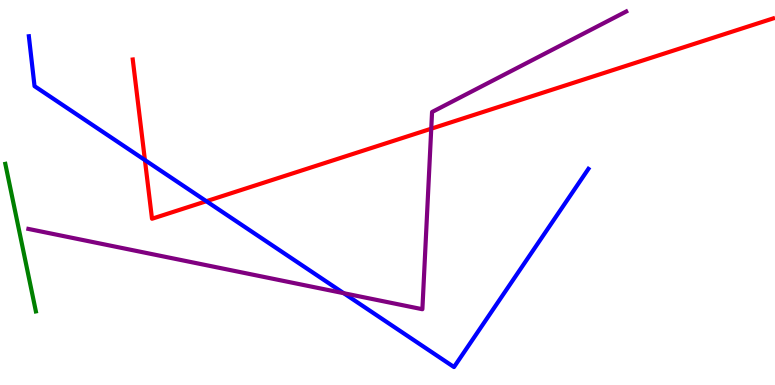[{'lines': ['blue', 'red'], 'intersections': [{'x': 1.87, 'y': 5.84}, {'x': 2.66, 'y': 4.77}]}, {'lines': ['green', 'red'], 'intersections': []}, {'lines': ['purple', 'red'], 'intersections': [{'x': 5.56, 'y': 6.66}]}, {'lines': ['blue', 'green'], 'intersections': []}, {'lines': ['blue', 'purple'], 'intersections': [{'x': 4.43, 'y': 2.38}]}, {'lines': ['green', 'purple'], 'intersections': []}]